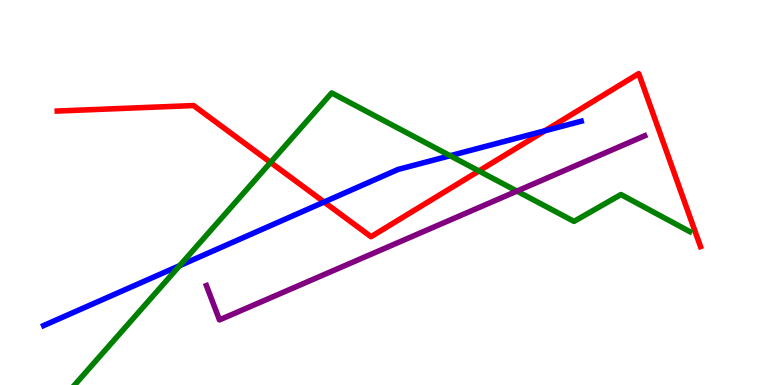[{'lines': ['blue', 'red'], 'intersections': [{'x': 4.18, 'y': 4.75}, {'x': 7.03, 'y': 6.6}]}, {'lines': ['green', 'red'], 'intersections': [{'x': 3.49, 'y': 5.78}, {'x': 6.18, 'y': 5.56}]}, {'lines': ['purple', 'red'], 'intersections': []}, {'lines': ['blue', 'green'], 'intersections': [{'x': 2.32, 'y': 3.1}, {'x': 5.81, 'y': 5.96}]}, {'lines': ['blue', 'purple'], 'intersections': []}, {'lines': ['green', 'purple'], 'intersections': [{'x': 6.67, 'y': 5.04}]}]